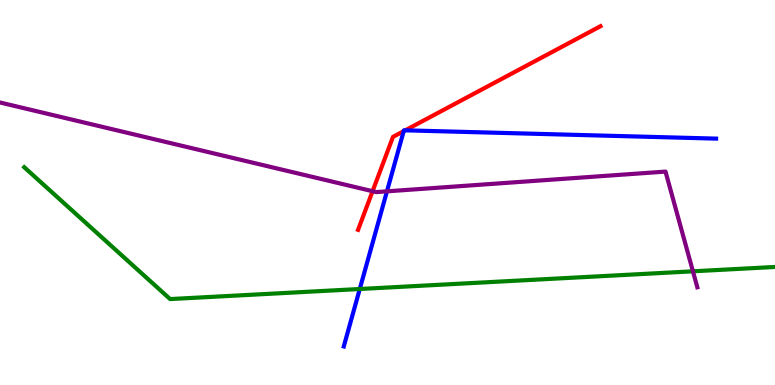[{'lines': ['blue', 'red'], 'intersections': [{'x': 5.21, 'y': 6.59}, {'x': 5.23, 'y': 6.61}]}, {'lines': ['green', 'red'], 'intersections': []}, {'lines': ['purple', 'red'], 'intersections': [{'x': 4.81, 'y': 5.03}]}, {'lines': ['blue', 'green'], 'intersections': [{'x': 4.64, 'y': 2.49}]}, {'lines': ['blue', 'purple'], 'intersections': [{'x': 4.99, 'y': 5.03}]}, {'lines': ['green', 'purple'], 'intersections': [{'x': 8.94, 'y': 2.95}]}]